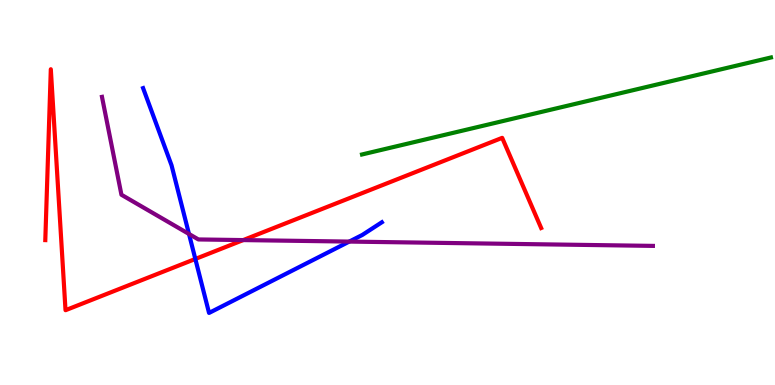[{'lines': ['blue', 'red'], 'intersections': [{'x': 2.52, 'y': 3.27}]}, {'lines': ['green', 'red'], 'intersections': []}, {'lines': ['purple', 'red'], 'intersections': [{'x': 3.14, 'y': 3.76}]}, {'lines': ['blue', 'green'], 'intersections': []}, {'lines': ['blue', 'purple'], 'intersections': [{'x': 2.44, 'y': 3.92}, {'x': 4.51, 'y': 3.73}]}, {'lines': ['green', 'purple'], 'intersections': []}]